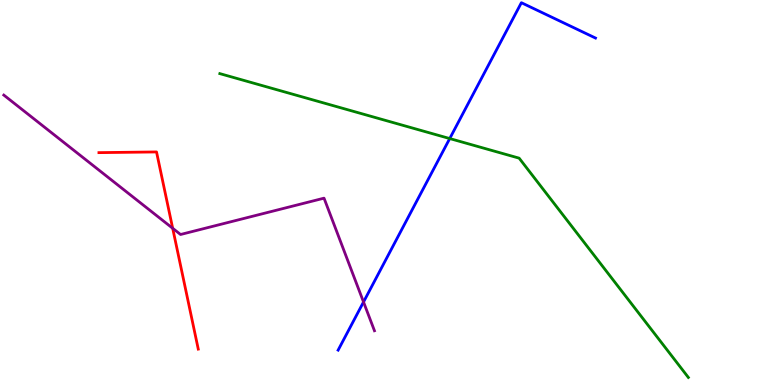[{'lines': ['blue', 'red'], 'intersections': []}, {'lines': ['green', 'red'], 'intersections': []}, {'lines': ['purple', 'red'], 'intersections': [{'x': 2.23, 'y': 4.07}]}, {'lines': ['blue', 'green'], 'intersections': [{'x': 5.8, 'y': 6.4}]}, {'lines': ['blue', 'purple'], 'intersections': [{'x': 4.69, 'y': 2.16}]}, {'lines': ['green', 'purple'], 'intersections': []}]